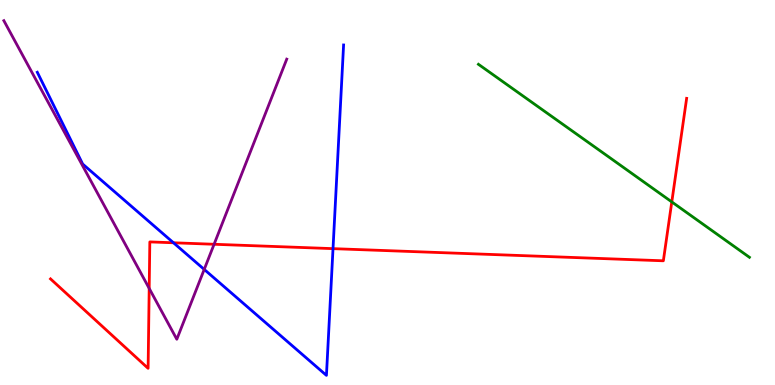[{'lines': ['blue', 'red'], 'intersections': [{'x': 2.24, 'y': 3.69}, {'x': 4.3, 'y': 3.54}]}, {'lines': ['green', 'red'], 'intersections': [{'x': 8.67, 'y': 4.76}]}, {'lines': ['purple', 'red'], 'intersections': [{'x': 1.93, 'y': 2.51}, {'x': 2.76, 'y': 3.66}]}, {'lines': ['blue', 'green'], 'intersections': []}, {'lines': ['blue', 'purple'], 'intersections': [{'x': 2.64, 'y': 3.0}]}, {'lines': ['green', 'purple'], 'intersections': []}]